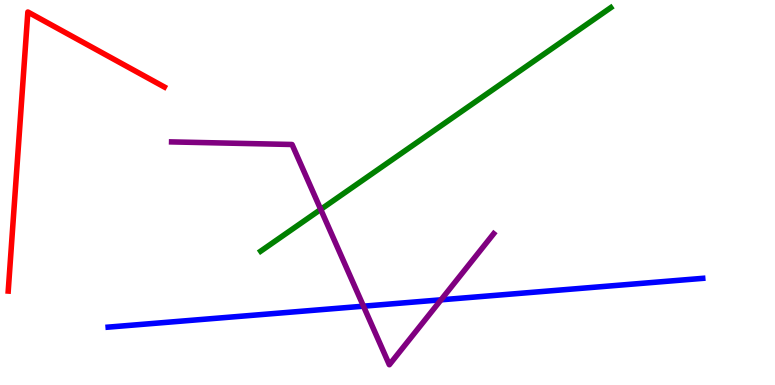[{'lines': ['blue', 'red'], 'intersections': []}, {'lines': ['green', 'red'], 'intersections': []}, {'lines': ['purple', 'red'], 'intersections': []}, {'lines': ['blue', 'green'], 'intersections': []}, {'lines': ['blue', 'purple'], 'intersections': [{'x': 4.69, 'y': 2.05}, {'x': 5.69, 'y': 2.21}]}, {'lines': ['green', 'purple'], 'intersections': [{'x': 4.14, 'y': 4.56}]}]